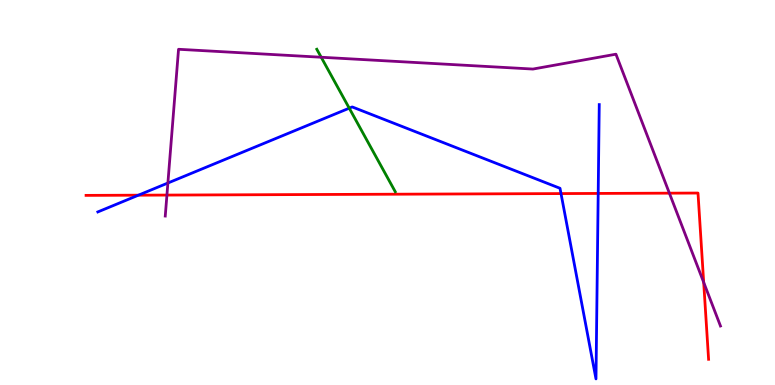[{'lines': ['blue', 'red'], 'intersections': [{'x': 1.79, 'y': 4.93}, {'x': 7.24, 'y': 4.97}, {'x': 7.72, 'y': 4.98}]}, {'lines': ['green', 'red'], 'intersections': []}, {'lines': ['purple', 'red'], 'intersections': [{'x': 2.15, 'y': 4.93}, {'x': 8.64, 'y': 4.98}, {'x': 9.08, 'y': 2.67}]}, {'lines': ['blue', 'green'], 'intersections': [{'x': 4.51, 'y': 7.19}]}, {'lines': ['blue', 'purple'], 'intersections': [{'x': 2.17, 'y': 5.25}]}, {'lines': ['green', 'purple'], 'intersections': [{'x': 4.14, 'y': 8.51}]}]